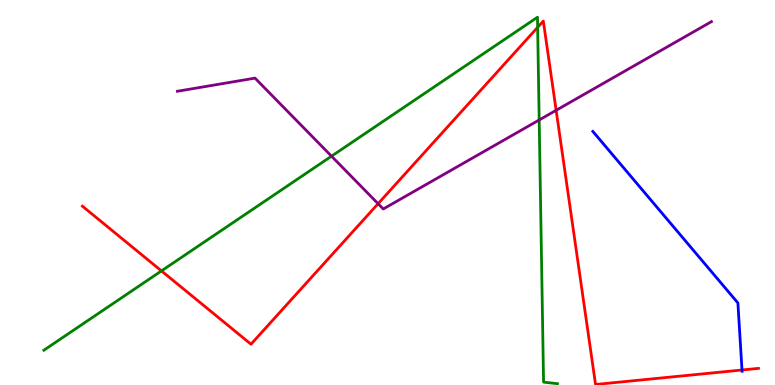[{'lines': ['blue', 'red'], 'intersections': [{'x': 9.57, 'y': 0.39}]}, {'lines': ['green', 'red'], 'intersections': [{'x': 2.08, 'y': 2.96}, {'x': 6.94, 'y': 9.29}]}, {'lines': ['purple', 'red'], 'intersections': [{'x': 4.88, 'y': 4.71}, {'x': 7.18, 'y': 7.14}]}, {'lines': ['blue', 'green'], 'intersections': []}, {'lines': ['blue', 'purple'], 'intersections': []}, {'lines': ['green', 'purple'], 'intersections': [{'x': 4.28, 'y': 5.94}, {'x': 6.96, 'y': 6.88}]}]